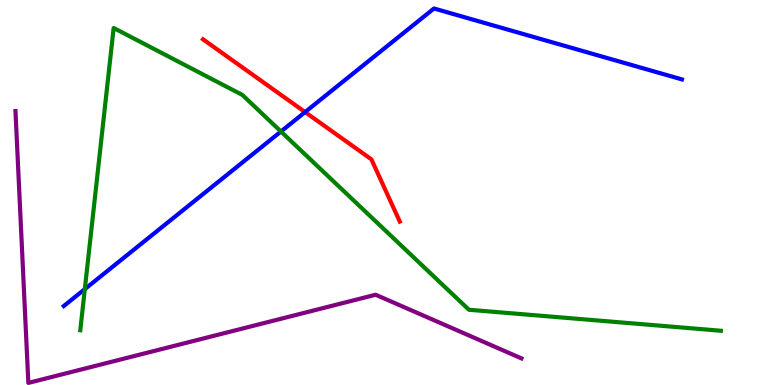[{'lines': ['blue', 'red'], 'intersections': [{'x': 3.94, 'y': 7.09}]}, {'lines': ['green', 'red'], 'intersections': []}, {'lines': ['purple', 'red'], 'intersections': []}, {'lines': ['blue', 'green'], 'intersections': [{'x': 1.09, 'y': 2.49}, {'x': 3.62, 'y': 6.58}]}, {'lines': ['blue', 'purple'], 'intersections': []}, {'lines': ['green', 'purple'], 'intersections': []}]